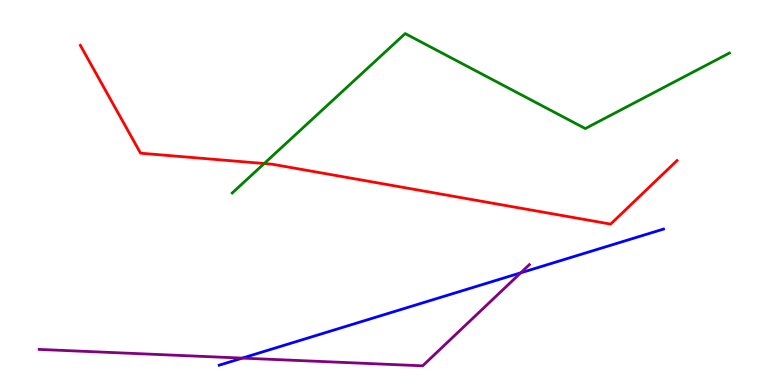[{'lines': ['blue', 'red'], 'intersections': []}, {'lines': ['green', 'red'], 'intersections': [{'x': 3.41, 'y': 5.75}]}, {'lines': ['purple', 'red'], 'intersections': []}, {'lines': ['blue', 'green'], 'intersections': []}, {'lines': ['blue', 'purple'], 'intersections': [{'x': 3.13, 'y': 0.698}, {'x': 6.72, 'y': 2.91}]}, {'lines': ['green', 'purple'], 'intersections': []}]